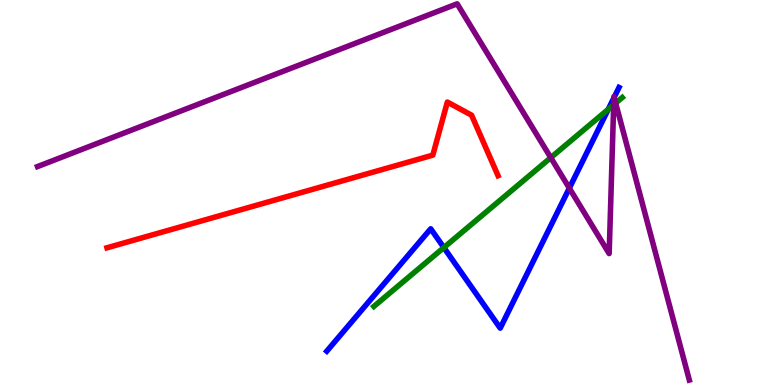[{'lines': ['blue', 'red'], 'intersections': []}, {'lines': ['green', 'red'], 'intersections': []}, {'lines': ['purple', 'red'], 'intersections': []}, {'lines': ['blue', 'green'], 'intersections': [{'x': 5.73, 'y': 3.57}, {'x': 7.85, 'y': 7.16}]}, {'lines': ['blue', 'purple'], 'intersections': [{'x': 7.35, 'y': 5.11}, {'x': 7.92, 'y': 7.46}, {'x': 7.92, 'y': 7.47}]}, {'lines': ['green', 'purple'], 'intersections': [{'x': 7.11, 'y': 5.91}, {'x': 7.92, 'y': 7.28}, {'x': 7.94, 'y': 7.32}]}]